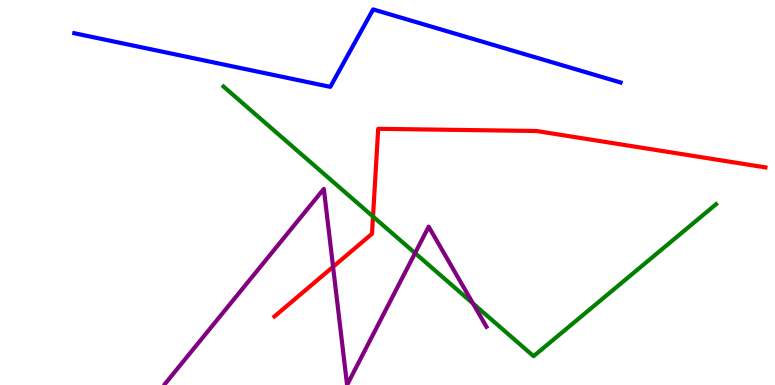[{'lines': ['blue', 'red'], 'intersections': []}, {'lines': ['green', 'red'], 'intersections': [{'x': 4.81, 'y': 4.38}]}, {'lines': ['purple', 'red'], 'intersections': [{'x': 4.3, 'y': 3.07}]}, {'lines': ['blue', 'green'], 'intersections': []}, {'lines': ['blue', 'purple'], 'intersections': []}, {'lines': ['green', 'purple'], 'intersections': [{'x': 5.36, 'y': 3.43}, {'x': 6.1, 'y': 2.12}]}]